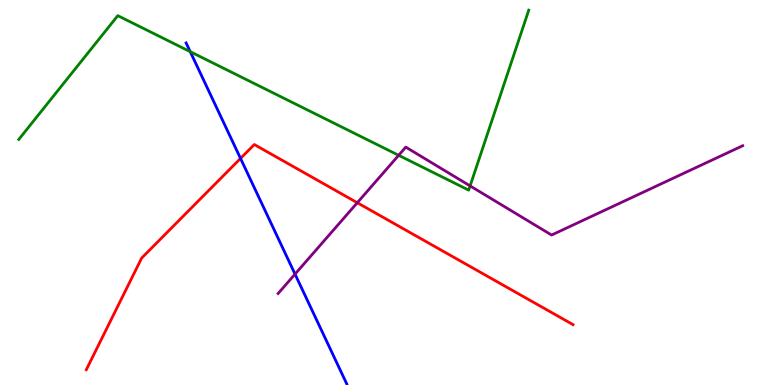[{'lines': ['blue', 'red'], 'intersections': [{'x': 3.1, 'y': 5.89}]}, {'lines': ['green', 'red'], 'intersections': []}, {'lines': ['purple', 'red'], 'intersections': [{'x': 4.61, 'y': 4.73}]}, {'lines': ['blue', 'green'], 'intersections': [{'x': 2.45, 'y': 8.66}]}, {'lines': ['blue', 'purple'], 'intersections': [{'x': 3.81, 'y': 2.88}]}, {'lines': ['green', 'purple'], 'intersections': [{'x': 5.14, 'y': 5.97}, {'x': 6.07, 'y': 5.17}]}]